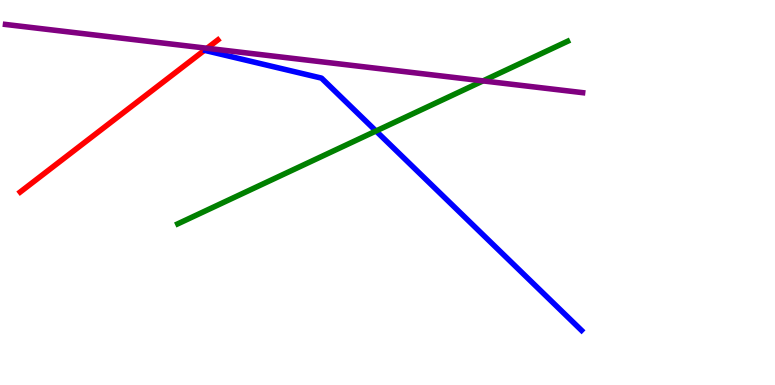[{'lines': ['blue', 'red'], 'intersections': []}, {'lines': ['green', 'red'], 'intersections': []}, {'lines': ['purple', 'red'], 'intersections': [{'x': 2.67, 'y': 8.75}]}, {'lines': ['blue', 'green'], 'intersections': [{'x': 4.85, 'y': 6.6}]}, {'lines': ['blue', 'purple'], 'intersections': []}, {'lines': ['green', 'purple'], 'intersections': [{'x': 6.23, 'y': 7.9}]}]